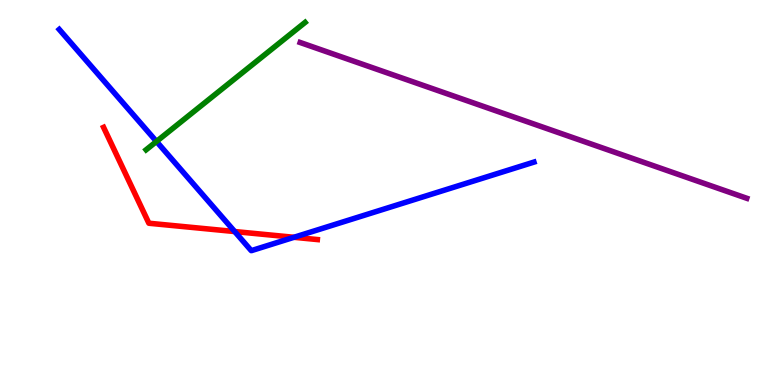[{'lines': ['blue', 'red'], 'intersections': [{'x': 3.03, 'y': 3.99}, {'x': 3.79, 'y': 3.84}]}, {'lines': ['green', 'red'], 'intersections': []}, {'lines': ['purple', 'red'], 'intersections': []}, {'lines': ['blue', 'green'], 'intersections': [{'x': 2.02, 'y': 6.33}]}, {'lines': ['blue', 'purple'], 'intersections': []}, {'lines': ['green', 'purple'], 'intersections': []}]